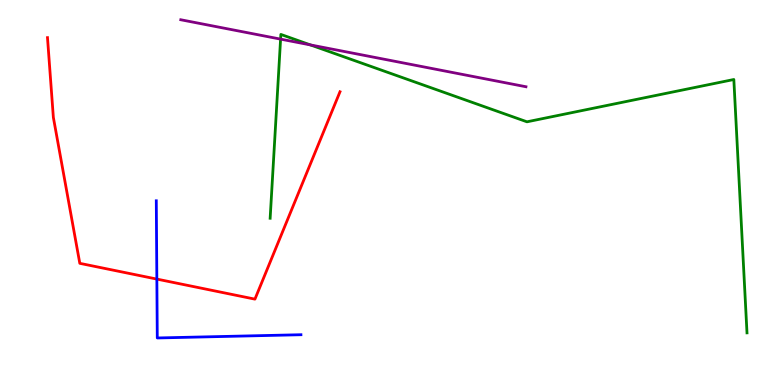[{'lines': ['blue', 'red'], 'intersections': [{'x': 2.02, 'y': 2.75}]}, {'lines': ['green', 'red'], 'intersections': []}, {'lines': ['purple', 'red'], 'intersections': []}, {'lines': ['blue', 'green'], 'intersections': []}, {'lines': ['blue', 'purple'], 'intersections': []}, {'lines': ['green', 'purple'], 'intersections': [{'x': 3.62, 'y': 8.98}, {'x': 4.0, 'y': 8.83}]}]